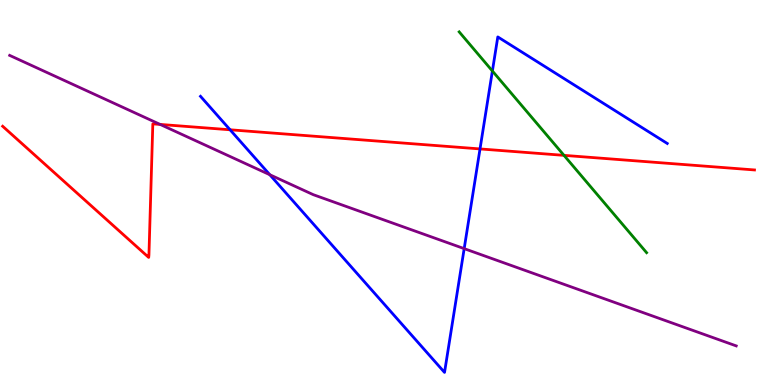[{'lines': ['blue', 'red'], 'intersections': [{'x': 2.97, 'y': 6.63}, {'x': 6.19, 'y': 6.13}]}, {'lines': ['green', 'red'], 'intersections': [{'x': 7.28, 'y': 5.96}]}, {'lines': ['purple', 'red'], 'intersections': [{'x': 2.07, 'y': 6.77}]}, {'lines': ['blue', 'green'], 'intersections': [{'x': 6.35, 'y': 8.16}]}, {'lines': ['blue', 'purple'], 'intersections': [{'x': 3.48, 'y': 5.46}, {'x': 5.99, 'y': 3.54}]}, {'lines': ['green', 'purple'], 'intersections': []}]